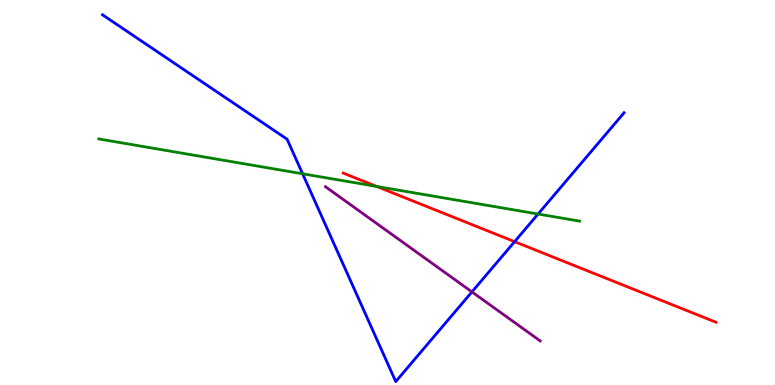[{'lines': ['blue', 'red'], 'intersections': [{'x': 6.64, 'y': 3.72}]}, {'lines': ['green', 'red'], 'intersections': [{'x': 4.86, 'y': 5.16}]}, {'lines': ['purple', 'red'], 'intersections': []}, {'lines': ['blue', 'green'], 'intersections': [{'x': 3.9, 'y': 5.49}, {'x': 6.94, 'y': 4.44}]}, {'lines': ['blue', 'purple'], 'intersections': [{'x': 6.09, 'y': 2.42}]}, {'lines': ['green', 'purple'], 'intersections': []}]